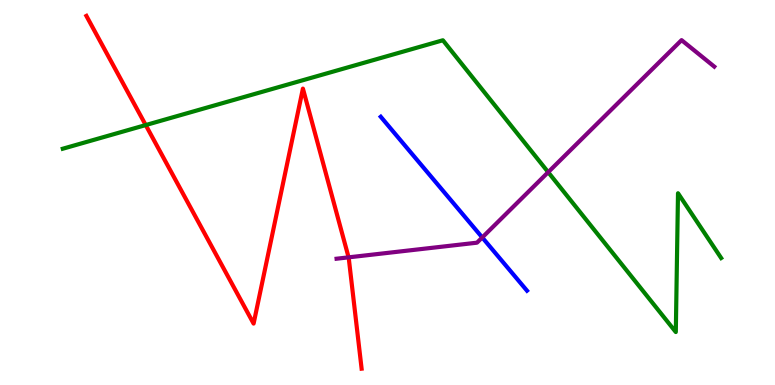[{'lines': ['blue', 'red'], 'intersections': []}, {'lines': ['green', 'red'], 'intersections': [{'x': 1.88, 'y': 6.75}]}, {'lines': ['purple', 'red'], 'intersections': [{'x': 4.5, 'y': 3.32}]}, {'lines': ['blue', 'green'], 'intersections': []}, {'lines': ['blue', 'purple'], 'intersections': [{'x': 6.22, 'y': 3.83}]}, {'lines': ['green', 'purple'], 'intersections': [{'x': 7.07, 'y': 5.53}]}]